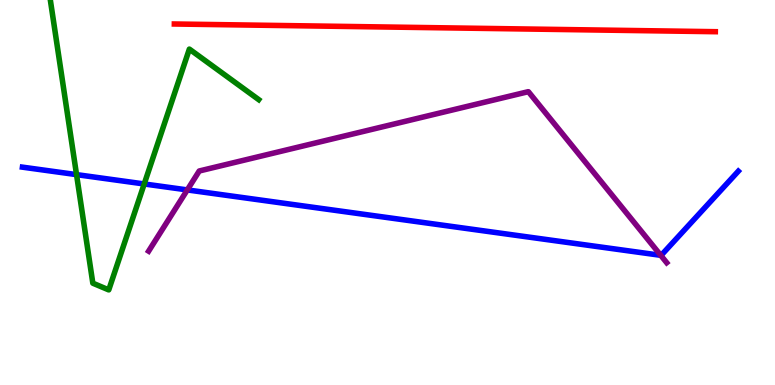[{'lines': ['blue', 'red'], 'intersections': []}, {'lines': ['green', 'red'], 'intersections': []}, {'lines': ['purple', 'red'], 'intersections': []}, {'lines': ['blue', 'green'], 'intersections': [{'x': 0.988, 'y': 5.46}, {'x': 1.86, 'y': 5.22}]}, {'lines': ['blue', 'purple'], 'intersections': [{'x': 2.42, 'y': 5.07}, {'x': 8.53, 'y': 3.37}]}, {'lines': ['green', 'purple'], 'intersections': []}]